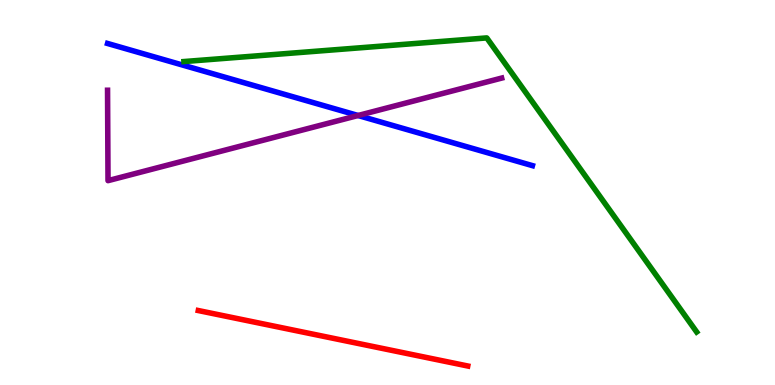[{'lines': ['blue', 'red'], 'intersections': []}, {'lines': ['green', 'red'], 'intersections': []}, {'lines': ['purple', 'red'], 'intersections': []}, {'lines': ['blue', 'green'], 'intersections': []}, {'lines': ['blue', 'purple'], 'intersections': [{'x': 4.62, 'y': 7.0}]}, {'lines': ['green', 'purple'], 'intersections': []}]